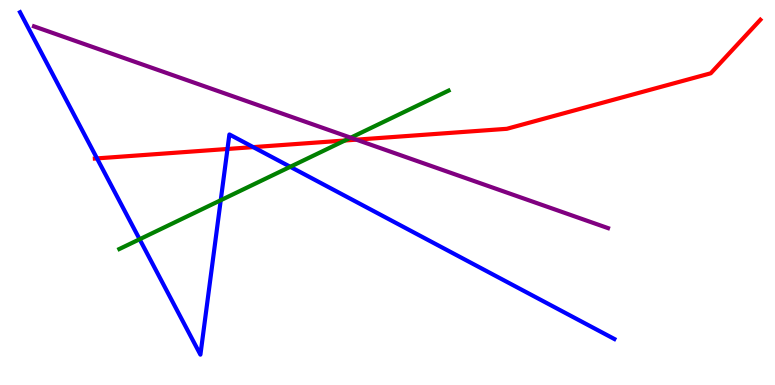[{'lines': ['blue', 'red'], 'intersections': [{'x': 1.25, 'y': 5.89}, {'x': 2.94, 'y': 6.13}, {'x': 3.27, 'y': 6.18}]}, {'lines': ['green', 'red'], 'intersections': [{'x': 4.45, 'y': 6.35}]}, {'lines': ['purple', 'red'], 'intersections': [{'x': 4.6, 'y': 6.37}]}, {'lines': ['blue', 'green'], 'intersections': [{'x': 1.8, 'y': 3.79}, {'x': 2.85, 'y': 4.8}, {'x': 3.75, 'y': 5.67}]}, {'lines': ['blue', 'purple'], 'intersections': []}, {'lines': ['green', 'purple'], 'intersections': [{'x': 4.53, 'y': 6.42}]}]